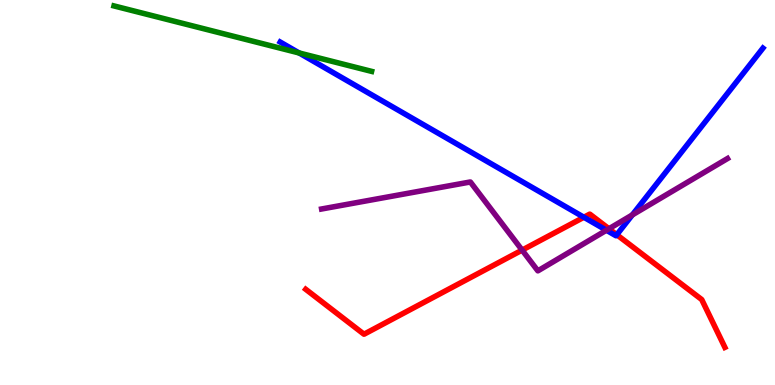[{'lines': ['blue', 'red'], 'intersections': [{'x': 7.53, 'y': 4.36}, {'x': 7.96, 'y': 3.9}]}, {'lines': ['green', 'red'], 'intersections': []}, {'lines': ['purple', 'red'], 'intersections': [{'x': 6.74, 'y': 3.5}, {'x': 7.86, 'y': 4.06}]}, {'lines': ['blue', 'green'], 'intersections': [{'x': 3.86, 'y': 8.62}]}, {'lines': ['blue', 'purple'], 'intersections': [{'x': 7.82, 'y': 4.02}, {'x': 8.16, 'y': 4.42}]}, {'lines': ['green', 'purple'], 'intersections': []}]